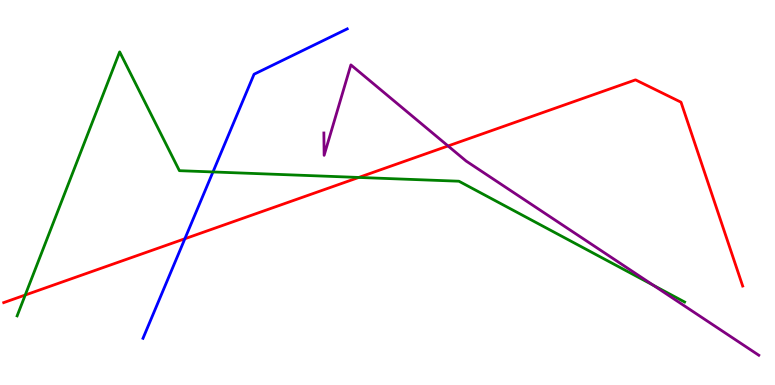[{'lines': ['blue', 'red'], 'intersections': [{'x': 2.39, 'y': 3.8}]}, {'lines': ['green', 'red'], 'intersections': [{'x': 0.325, 'y': 2.34}, {'x': 4.63, 'y': 5.39}]}, {'lines': ['purple', 'red'], 'intersections': [{'x': 5.78, 'y': 6.21}]}, {'lines': ['blue', 'green'], 'intersections': [{'x': 2.75, 'y': 5.53}]}, {'lines': ['blue', 'purple'], 'intersections': []}, {'lines': ['green', 'purple'], 'intersections': [{'x': 8.43, 'y': 2.59}]}]